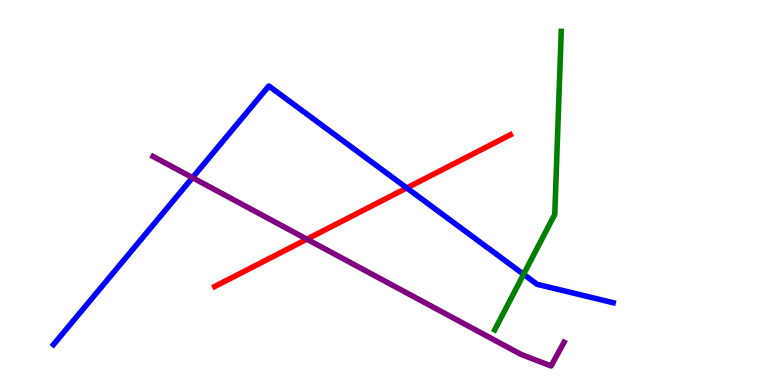[{'lines': ['blue', 'red'], 'intersections': [{'x': 5.25, 'y': 5.12}]}, {'lines': ['green', 'red'], 'intersections': []}, {'lines': ['purple', 'red'], 'intersections': [{'x': 3.96, 'y': 3.79}]}, {'lines': ['blue', 'green'], 'intersections': [{'x': 6.76, 'y': 2.88}]}, {'lines': ['blue', 'purple'], 'intersections': [{'x': 2.48, 'y': 5.39}]}, {'lines': ['green', 'purple'], 'intersections': []}]